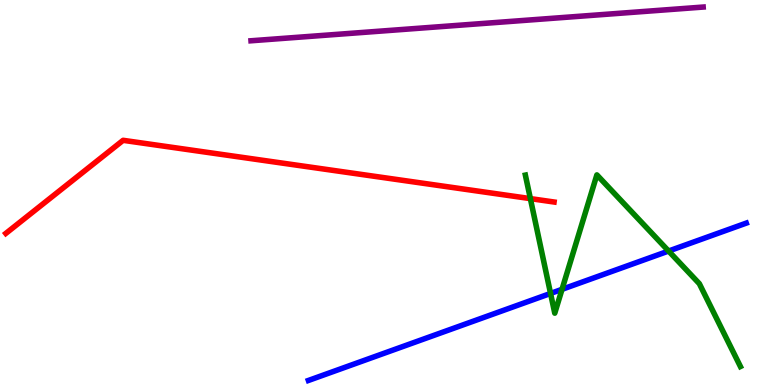[{'lines': ['blue', 'red'], 'intersections': []}, {'lines': ['green', 'red'], 'intersections': [{'x': 6.84, 'y': 4.84}]}, {'lines': ['purple', 'red'], 'intersections': []}, {'lines': ['blue', 'green'], 'intersections': [{'x': 7.1, 'y': 2.38}, {'x': 7.25, 'y': 2.49}, {'x': 8.63, 'y': 3.48}]}, {'lines': ['blue', 'purple'], 'intersections': []}, {'lines': ['green', 'purple'], 'intersections': []}]